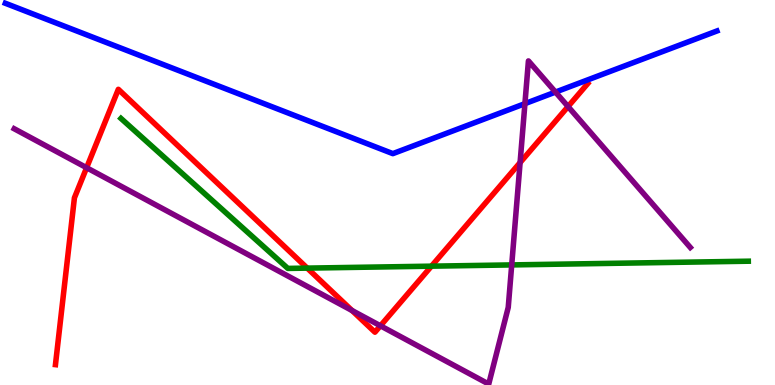[{'lines': ['blue', 'red'], 'intersections': []}, {'lines': ['green', 'red'], 'intersections': [{'x': 3.96, 'y': 3.04}, {'x': 5.57, 'y': 3.09}]}, {'lines': ['purple', 'red'], 'intersections': [{'x': 1.12, 'y': 5.64}, {'x': 4.54, 'y': 1.93}, {'x': 4.91, 'y': 1.54}, {'x': 6.71, 'y': 5.78}, {'x': 7.33, 'y': 7.23}]}, {'lines': ['blue', 'green'], 'intersections': []}, {'lines': ['blue', 'purple'], 'intersections': [{'x': 6.77, 'y': 7.31}, {'x': 7.17, 'y': 7.61}]}, {'lines': ['green', 'purple'], 'intersections': [{'x': 6.6, 'y': 3.12}]}]